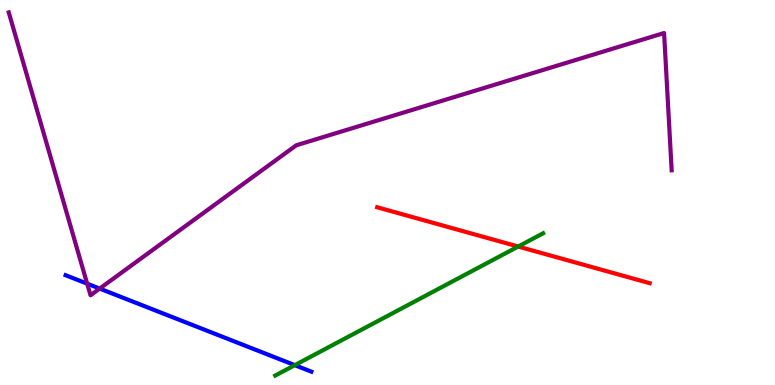[{'lines': ['blue', 'red'], 'intersections': []}, {'lines': ['green', 'red'], 'intersections': [{'x': 6.69, 'y': 3.6}]}, {'lines': ['purple', 'red'], 'intersections': []}, {'lines': ['blue', 'green'], 'intersections': [{'x': 3.8, 'y': 0.515}]}, {'lines': ['blue', 'purple'], 'intersections': [{'x': 1.12, 'y': 2.63}, {'x': 1.29, 'y': 2.5}]}, {'lines': ['green', 'purple'], 'intersections': []}]